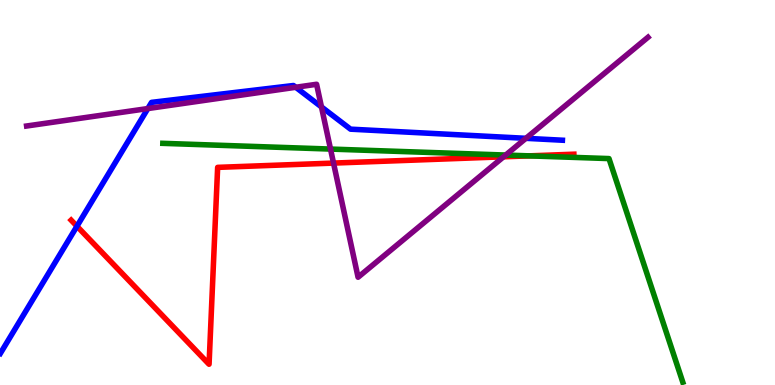[{'lines': ['blue', 'red'], 'intersections': [{'x': 0.993, 'y': 4.12}]}, {'lines': ['green', 'red'], 'intersections': [{'x': 6.83, 'y': 5.95}]}, {'lines': ['purple', 'red'], 'intersections': [{'x': 4.3, 'y': 5.76}, {'x': 6.5, 'y': 5.93}]}, {'lines': ['blue', 'green'], 'intersections': []}, {'lines': ['blue', 'purple'], 'intersections': [{'x': 1.91, 'y': 7.18}, {'x': 3.82, 'y': 7.73}, {'x': 4.15, 'y': 7.22}, {'x': 6.79, 'y': 6.41}]}, {'lines': ['green', 'purple'], 'intersections': [{'x': 4.26, 'y': 6.13}, {'x': 6.53, 'y': 5.97}]}]